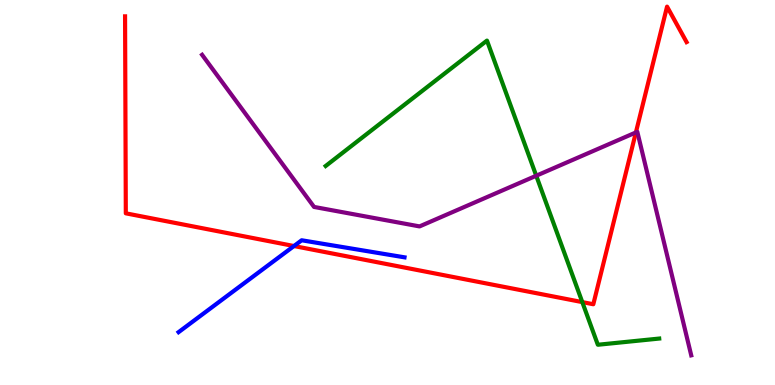[{'lines': ['blue', 'red'], 'intersections': [{'x': 3.79, 'y': 3.61}]}, {'lines': ['green', 'red'], 'intersections': [{'x': 7.51, 'y': 2.15}]}, {'lines': ['purple', 'red'], 'intersections': [{'x': 8.2, 'y': 6.56}]}, {'lines': ['blue', 'green'], 'intersections': []}, {'lines': ['blue', 'purple'], 'intersections': []}, {'lines': ['green', 'purple'], 'intersections': [{'x': 6.92, 'y': 5.44}]}]